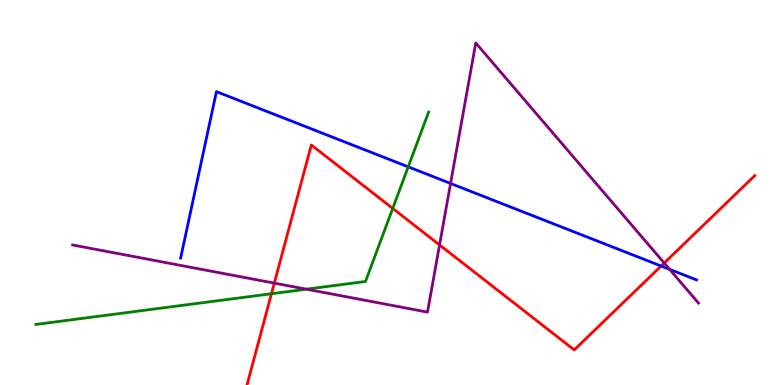[{'lines': ['blue', 'red'], 'intersections': [{'x': 8.53, 'y': 3.09}]}, {'lines': ['green', 'red'], 'intersections': [{'x': 3.5, 'y': 2.37}, {'x': 5.07, 'y': 4.59}]}, {'lines': ['purple', 'red'], 'intersections': [{'x': 3.54, 'y': 2.65}, {'x': 5.67, 'y': 3.64}, {'x': 8.57, 'y': 3.17}]}, {'lines': ['blue', 'green'], 'intersections': [{'x': 5.27, 'y': 5.67}]}, {'lines': ['blue', 'purple'], 'intersections': [{'x': 5.81, 'y': 5.24}, {'x': 8.64, 'y': 3.0}]}, {'lines': ['green', 'purple'], 'intersections': [{'x': 3.95, 'y': 2.49}]}]